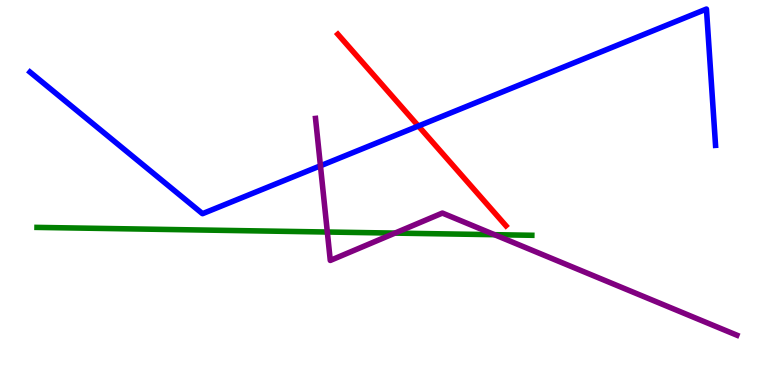[{'lines': ['blue', 'red'], 'intersections': [{'x': 5.4, 'y': 6.73}]}, {'lines': ['green', 'red'], 'intersections': []}, {'lines': ['purple', 'red'], 'intersections': []}, {'lines': ['blue', 'green'], 'intersections': []}, {'lines': ['blue', 'purple'], 'intersections': [{'x': 4.13, 'y': 5.69}]}, {'lines': ['green', 'purple'], 'intersections': [{'x': 4.22, 'y': 3.97}, {'x': 5.1, 'y': 3.95}, {'x': 6.38, 'y': 3.9}]}]